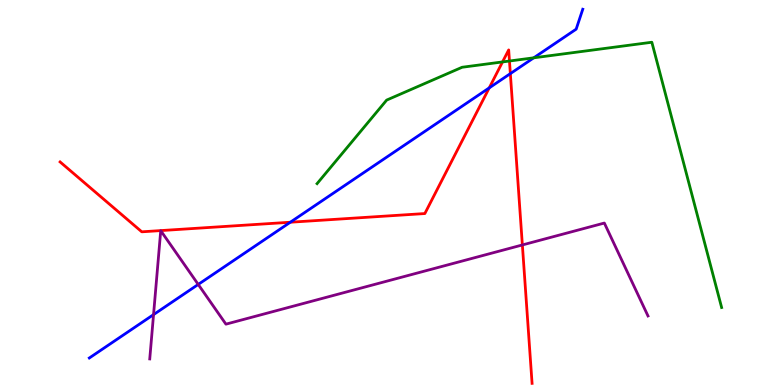[{'lines': ['blue', 'red'], 'intersections': [{'x': 3.75, 'y': 4.23}, {'x': 6.31, 'y': 7.72}, {'x': 6.59, 'y': 8.09}]}, {'lines': ['green', 'red'], 'intersections': [{'x': 6.48, 'y': 8.39}, {'x': 6.57, 'y': 8.42}]}, {'lines': ['purple', 'red'], 'intersections': [{'x': 6.74, 'y': 3.64}]}, {'lines': ['blue', 'green'], 'intersections': [{'x': 6.89, 'y': 8.5}]}, {'lines': ['blue', 'purple'], 'intersections': [{'x': 1.98, 'y': 1.83}, {'x': 2.56, 'y': 2.61}]}, {'lines': ['green', 'purple'], 'intersections': []}]